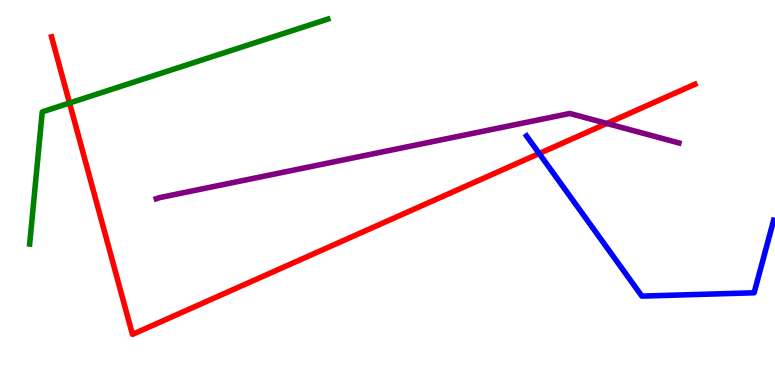[{'lines': ['blue', 'red'], 'intersections': [{'x': 6.96, 'y': 6.01}]}, {'lines': ['green', 'red'], 'intersections': [{'x': 0.897, 'y': 7.32}]}, {'lines': ['purple', 'red'], 'intersections': [{'x': 7.83, 'y': 6.79}]}, {'lines': ['blue', 'green'], 'intersections': []}, {'lines': ['blue', 'purple'], 'intersections': []}, {'lines': ['green', 'purple'], 'intersections': []}]